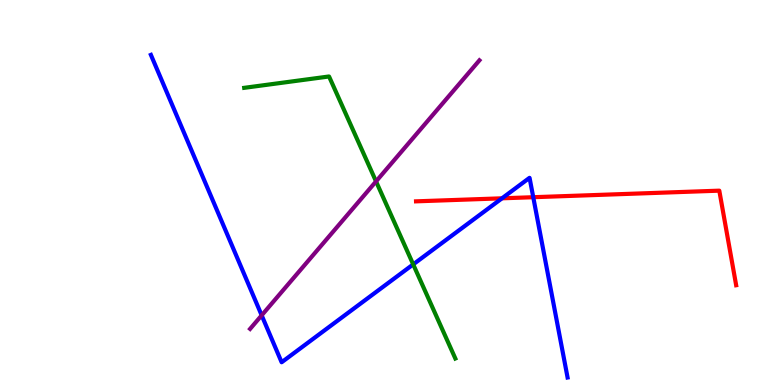[{'lines': ['blue', 'red'], 'intersections': [{'x': 6.48, 'y': 4.85}, {'x': 6.88, 'y': 4.88}]}, {'lines': ['green', 'red'], 'intersections': []}, {'lines': ['purple', 'red'], 'intersections': []}, {'lines': ['blue', 'green'], 'intersections': [{'x': 5.33, 'y': 3.13}]}, {'lines': ['blue', 'purple'], 'intersections': [{'x': 3.38, 'y': 1.81}]}, {'lines': ['green', 'purple'], 'intersections': [{'x': 4.85, 'y': 5.29}]}]